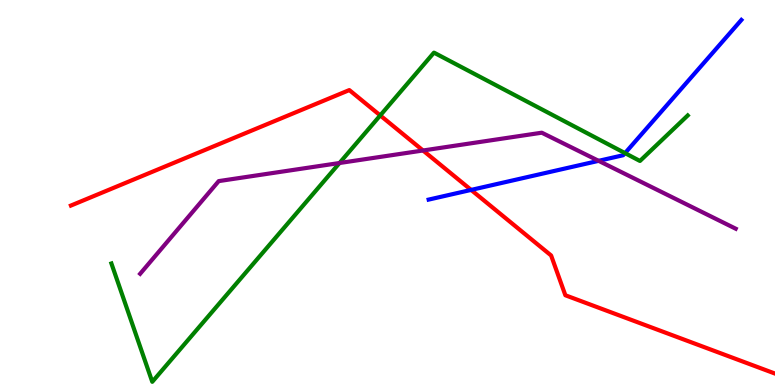[{'lines': ['blue', 'red'], 'intersections': [{'x': 6.08, 'y': 5.07}]}, {'lines': ['green', 'red'], 'intersections': [{'x': 4.91, 'y': 7.0}]}, {'lines': ['purple', 'red'], 'intersections': [{'x': 5.46, 'y': 6.09}]}, {'lines': ['blue', 'green'], 'intersections': [{'x': 8.06, 'y': 6.02}]}, {'lines': ['blue', 'purple'], 'intersections': [{'x': 7.72, 'y': 5.82}]}, {'lines': ['green', 'purple'], 'intersections': [{'x': 4.38, 'y': 5.77}]}]